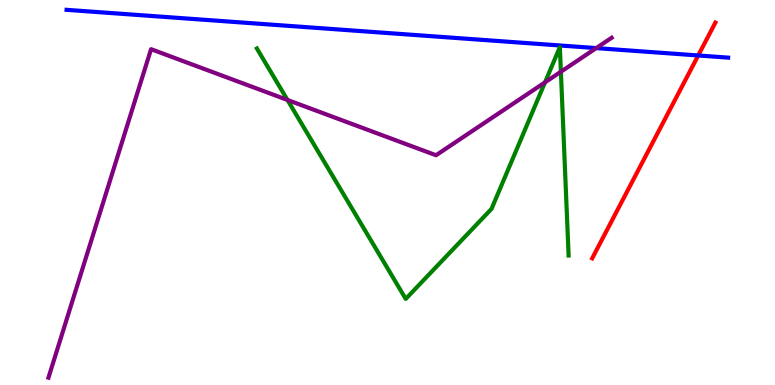[{'lines': ['blue', 'red'], 'intersections': [{'x': 9.01, 'y': 8.56}]}, {'lines': ['green', 'red'], 'intersections': []}, {'lines': ['purple', 'red'], 'intersections': []}, {'lines': ['blue', 'green'], 'intersections': []}, {'lines': ['blue', 'purple'], 'intersections': [{'x': 7.69, 'y': 8.75}]}, {'lines': ['green', 'purple'], 'intersections': [{'x': 3.71, 'y': 7.4}, {'x': 7.03, 'y': 7.86}, {'x': 7.24, 'y': 8.14}]}]